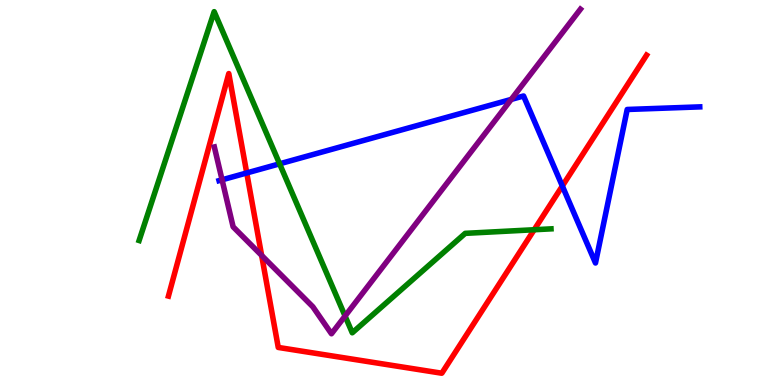[{'lines': ['blue', 'red'], 'intersections': [{'x': 3.18, 'y': 5.51}, {'x': 7.26, 'y': 5.17}]}, {'lines': ['green', 'red'], 'intersections': [{'x': 6.89, 'y': 4.03}]}, {'lines': ['purple', 'red'], 'intersections': [{'x': 3.38, 'y': 3.37}]}, {'lines': ['blue', 'green'], 'intersections': [{'x': 3.61, 'y': 5.75}]}, {'lines': ['blue', 'purple'], 'intersections': [{'x': 2.87, 'y': 5.33}, {'x': 6.6, 'y': 7.42}]}, {'lines': ['green', 'purple'], 'intersections': [{'x': 4.45, 'y': 1.79}]}]